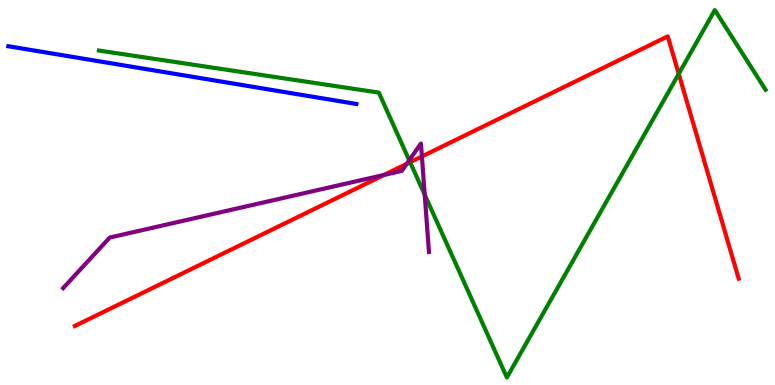[{'lines': ['blue', 'red'], 'intersections': []}, {'lines': ['green', 'red'], 'intersections': [{'x': 5.29, 'y': 5.79}, {'x': 8.76, 'y': 8.08}]}, {'lines': ['purple', 'red'], 'intersections': [{'x': 4.96, 'y': 5.46}, {'x': 5.25, 'y': 5.74}, {'x': 5.44, 'y': 5.94}]}, {'lines': ['blue', 'green'], 'intersections': []}, {'lines': ['blue', 'purple'], 'intersections': []}, {'lines': ['green', 'purple'], 'intersections': [{'x': 5.28, 'y': 5.84}, {'x': 5.48, 'y': 4.94}]}]